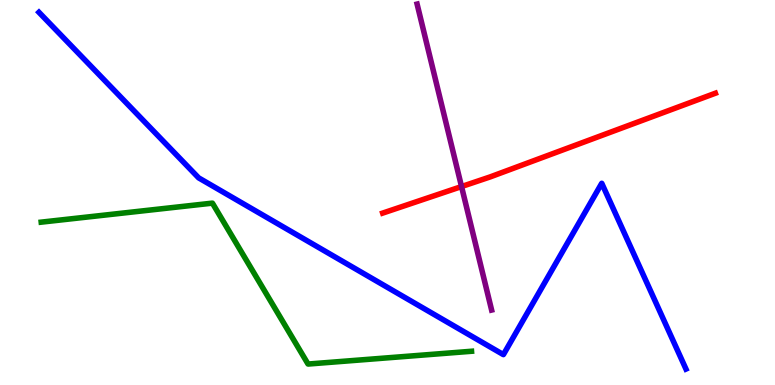[{'lines': ['blue', 'red'], 'intersections': []}, {'lines': ['green', 'red'], 'intersections': []}, {'lines': ['purple', 'red'], 'intersections': [{'x': 5.96, 'y': 5.15}]}, {'lines': ['blue', 'green'], 'intersections': []}, {'lines': ['blue', 'purple'], 'intersections': []}, {'lines': ['green', 'purple'], 'intersections': []}]